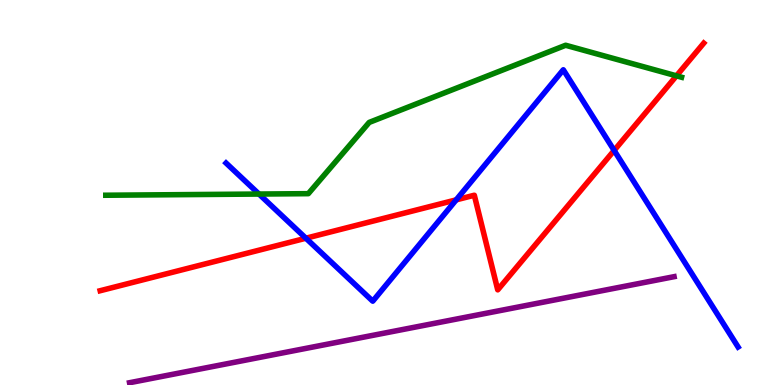[{'lines': ['blue', 'red'], 'intersections': [{'x': 3.95, 'y': 3.81}, {'x': 5.89, 'y': 4.81}, {'x': 7.92, 'y': 6.09}]}, {'lines': ['green', 'red'], 'intersections': [{'x': 8.73, 'y': 8.03}]}, {'lines': ['purple', 'red'], 'intersections': []}, {'lines': ['blue', 'green'], 'intersections': [{'x': 3.34, 'y': 4.96}]}, {'lines': ['blue', 'purple'], 'intersections': []}, {'lines': ['green', 'purple'], 'intersections': []}]